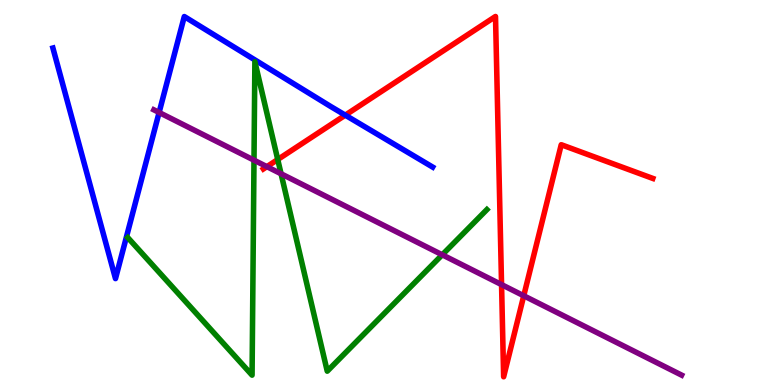[{'lines': ['blue', 'red'], 'intersections': [{'x': 4.46, 'y': 7.01}]}, {'lines': ['green', 'red'], 'intersections': [{'x': 3.58, 'y': 5.86}]}, {'lines': ['purple', 'red'], 'intersections': [{'x': 3.44, 'y': 5.67}, {'x': 6.47, 'y': 2.61}, {'x': 6.76, 'y': 2.32}]}, {'lines': ['blue', 'green'], 'intersections': []}, {'lines': ['blue', 'purple'], 'intersections': [{'x': 2.05, 'y': 7.08}]}, {'lines': ['green', 'purple'], 'intersections': [{'x': 3.28, 'y': 5.84}, {'x': 3.63, 'y': 5.49}, {'x': 5.71, 'y': 3.38}]}]